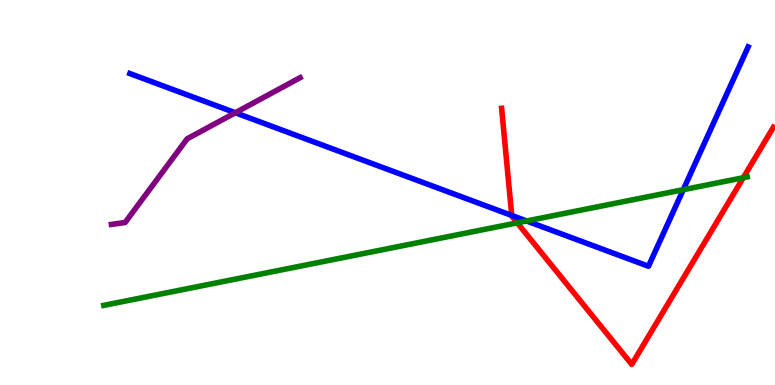[{'lines': ['blue', 'red'], 'intersections': [{'x': 6.6, 'y': 4.4}]}, {'lines': ['green', 'red'], 'intersections': [{'x': 6.67, 'y': 4.21}, {'x': 9.59, 'y': 5.38}]}, {'lines': ['purple', 'red'], 'intersections': []}, {'lines': ['blue', 'green'], 'intersections': [{'x': 6.79, 'y': 4.26}, {'x': 8.82, 'y': 5.07}]}, {'lines': ['blue', 'purple'], 'intersections': [{'x': 3.04, 'y': 7.07}]}, {'lines': ['green', 'purple'], 'intersections': []}]